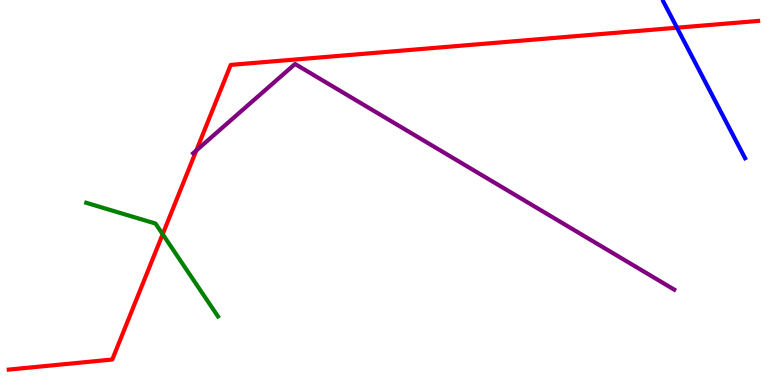[{'lines': ['blue', 'red'], 'intersections': [{'x': 8.74, 'y': 9.28}]}, {'lines': ['green', 'red'], 'intersections': [{'x': 2.1, 'y': 3.92}]}, {'lines': ['purple', 'red'], 'intersections': [{'x': 2.53, 'y': 6.09}]}, {'lines': ['blue', 'green'], 'intersections': []}, {'lines': ['blue', 'purple'], 'intersections': []}, {'lines': ['green', 'purple'], 'intersections': []}]